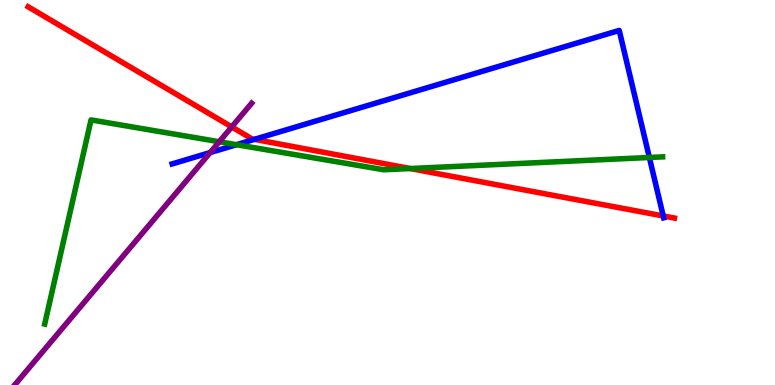[{'lines': ['blue', 'red'], 'intersections': [{'x': 3.28, 'y': 6.38}, {'x': 8.56, 'y': 4.39}]}, {'lines': ['green', 'red'], 'intersections': [{'x': 5.29, 'y': 5.62}]}, {'lines': ['purple', 'red'], 'intersections': [{'x': 2.99, 'y': 6.7}]}, {'lines': ['blue', 'green'], 'intersections': [{'x': 3.05, 'y': 6.24}, {'x': 8.38, 'y': 5.91}]}, {'lines': ['blue', 'purple'], 'intersections': [{'x': 2.71, 'y': 6.04}]}, {'lines': ['green', 'purple'], 'intersections': [{'x': 2.83, 'y': 6.32}]}]